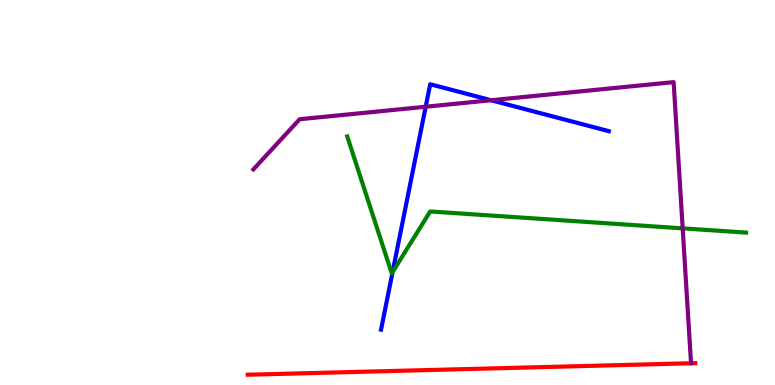[{'lines': ['blue', 'red'], 'intersections': []}, {'lines': ['green', 'red'], 'intersections': []}, {'lines': ['purple', 'red'], 'intersections': []}, {'lines': ['blue', 'green'], 'intersections': [{'x': 5.07, 'y': 2.93}]}, {'lines': ['blue', 'purple'], 'intersections': [{'x': 5.49, 'y': 7.23}, {'x': 6.34, 'y': 7.4}]}, {'lines': ['green', 'purple'], 'intersections': [{'x': 8.81, 'y': 4.07}]}]